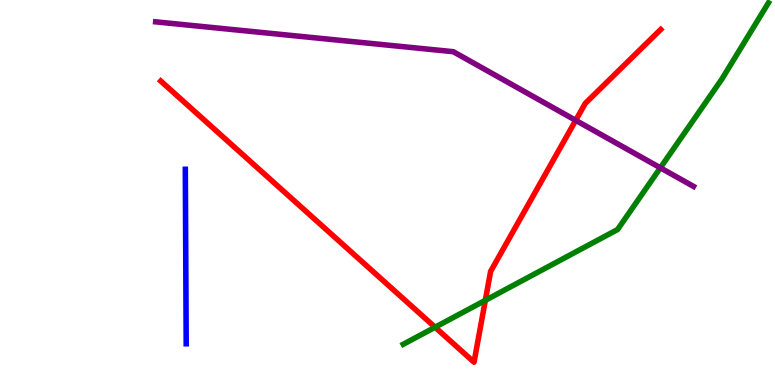[{'lines': ['blue', 'red'], 'intersections': []}, {'lines': ['green', 'red'], 'intersections': [{'x': 5.61, 'y': 1.5}, {'x': 6.26, 'y': 2.2}]}, {'lines': ['purple', 'red'], 'intersections': [{'x': 7.43, 'y': 6.87}]}, {'lines': ['blue', 'green'], 'intersections': []}, {'lines': ['blue', 'purple'], 'intersections': []}, {'lines': ['green', 'purple'], 'intersections': [{'x': 8.52, 'y': 5.64}]}]